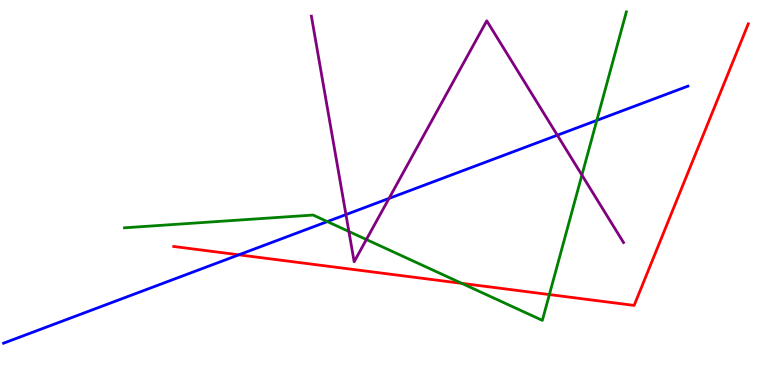[{'lines': ['blue', 'red'], 'intersections': [{'x': 3.08, 'y': 3.38}]}, {'lines': ['green', 'red'], 'intersections': [{'x': 5.96, 'y': 2.64}, {'x': 7.09, 'y': 2.35}]}, {'lines': ['purple', 'red'], 'intersections': []}, {'lines': ['blue', 'green'], 'intersections': [{'x': 4.22, 'y': 4.24}, {'x': 7.7, 'y': 6.87}]}, {'lines': ['blue', 'purple'], 'intersections': [{'x': 4.46, 'y': 4.43}, {'x': 5.02, 'y': 4.85}, {'x': 7.19, 'y': 6.49}]}, {'lines': ['green', 'purple'], 'intersections': [{'x': 4.5, 'y': 3.99}, {'x': 4.73, 'y': 3.78}, {'x': 7.51, 'y': 5.45}]}]